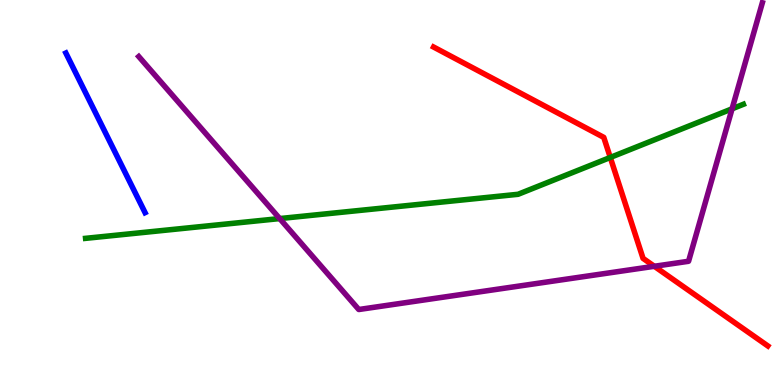[{'lines': ['blue', 'red'], 'intersections': []}, {'lines': ['green', 'red'], 'intersections': [{'x': 7.87, 'y': 5.91}]}, {'lines': ['purple', 'red'], 'intersections': [{'x': 8.44, 'y': 3.08}]}, {'lines': ['blue', 'green'], 'intersections': []}, {'lines': ['blue', 'purple'], 'intersections': []}, {'lines': ['green', 'purple'], 'intersections': [{'x': 3.61, 'y': 4.32}, {'x': 9.45, 'y': 7.17}]}]